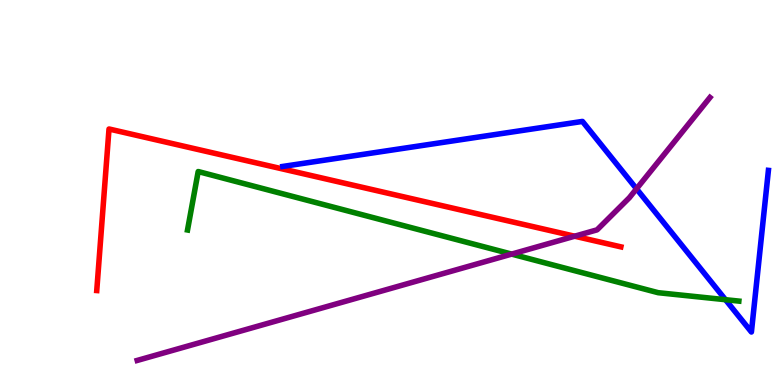[{'lines': ['blue', 'red'], 'intersections': []}, {'lines': ['green', 'red'], 'intersections': []}, {'lines': ['purple', 'red'], 'intersections': [{'x': 7.41, 'y': 3.86}]}, {'lines': ['blue', 'green'], 'intersections': [{'x': 9.36, 'y': 2.22}]}, {'lines': ['blue', 'purple'], 'intersections': [{'x': 8.21, 'y': 5.1}]}, {'lines': ['green', 'purple'], 'intersections': [{'x': 6.6, 'y': 3.4}]}]